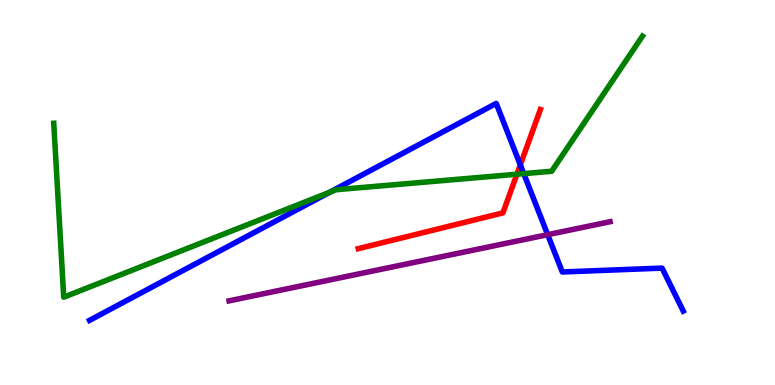[{'lines': ['blue', 'red'], 'intersections': [{'x': 6.71, 'y': 5.72}]}, {'lines': ['green', 'red'], 'intersections': [{'x': 6.67, 'y': 5.47}]}, {'lines': ['purple', 'red'], 'intersections': []}, {'lines': ['blue', 'green'], 'intersections': [{'x': 4.25, 'y': 5.01}, {'x': 6.76, 'y': 5.49}]}, {'lines': ['blue', 'purple'], 'intersections': [{'x': 7.07, 'y': 3.9}]}, {'lines': ['green', 'purple'], 'intersections': []}]